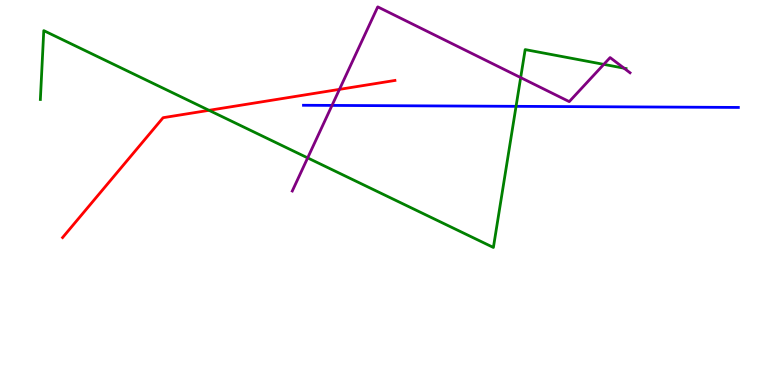[{'lines': ['blue', 'red'], 'intersections': []}, {'lines': ['green', 'red'], 'intersections': [{'x': 2.7, 'y': 7.13}]}, {'lines': ['purple', 'red'], 'intersections': [{'x': 4.38, 'y': 7.68}]}, {'lines': ['blue', 'green'], 'intersections': [{'x': 6.66, 'y': 7.24}]}, {'lines': ['blue', 'purple'], 'intersections': [{'x': 4.28, 'y': 7.26}]}, {'lines': ['green', 'purple'], 'intersections': [{'x': 3.97, 'y': 5.9}, {'x': 6.72, 'y': 7.98}, {'x': 7.79, 'y': 8.33}, {'x': 8.05, 'y': 8.23}]}]